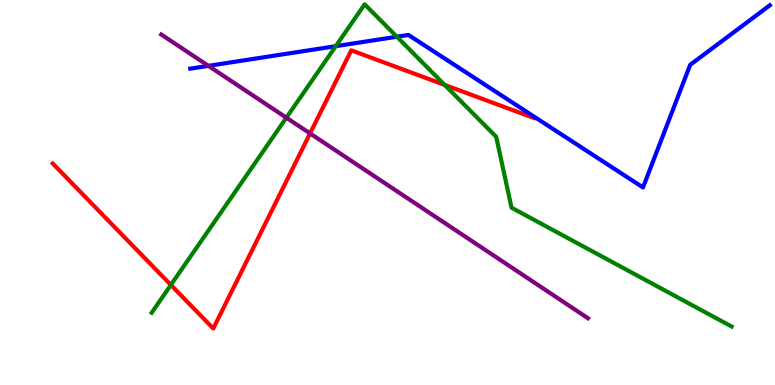[{'lines': ['blue', 'red'], 'intersections': []}, {'lines': ['green', 'red'], 'intersections': [{'x': 2.2, 'y': 2.6}, {'x': 5.74, 'y': 7.79}]}, {'lines': ['purple', 'red'], 'intersections': [{'x': 4.0, 'y': 6.53}]}, {'lines': ['blue', 'green'], 'intersections': [{'x': 4.33, 'y': 8.8}, {'x': 5.12, 'y': 9.05}]}, {'lines': ['blue', 'purple'], 'intersections': [{'x': 2.69, 'y': 8.29}]}, {'lines': ['green', 'purple'], 'intersections': [{'x': 3.7, 'y': 6.94}]}]